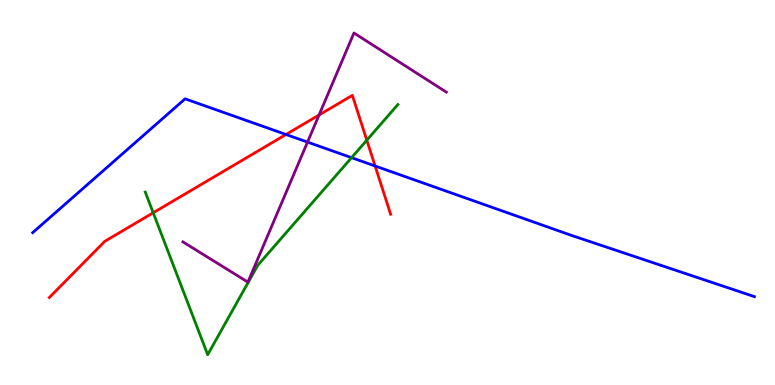[{'lines': ['blue', 'red'], 'intersections': [{'x': 3.69, 'y': 6.51}, {'x': 4.84, 'y': 5.69}]}, {'lines': ['green', 'red'], 'intersections': [{'x': 1.98, 'y': 4.47}, {'x': 4.73, 'y': 6.36}]}, {'lines': ['purple', 'red'], 'intersections': [{'x': 4.12, 'y': 7.01}]}, {'lines': ['blue', 'green'], 'intersections': [{'x': 4.54, 'y': 5.9}]}, {'lines': ['blue', 'purple'], 'intersections': [{'x': 3.97, 'y': 6.31}]}, {'lines': ['green', 'purple'], 'intersections': []}]